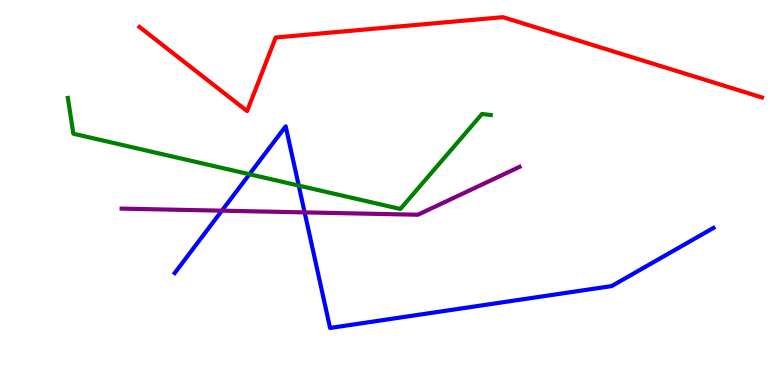[{'lines': ['blue', 'red'], 'intersections': []}, {'lines': ['green', 'red'], 'intersections': []}, {'lines': ['purple', 'red'], 'intersections': []}, {'lines': ['blue', 'green'], 'intersections': [{'x': 3.22, 'y': 5.47}, {'x': 3.85, 'y': 5.18}]}, {'lines': ['blue', 'purple'], 'intersections': [{'x': 2.86, 'y': 4.53}, {'x': 3.93, 'y': 4.48}]}, {'lines': ['green', 'purple'], 'intersections': []}]